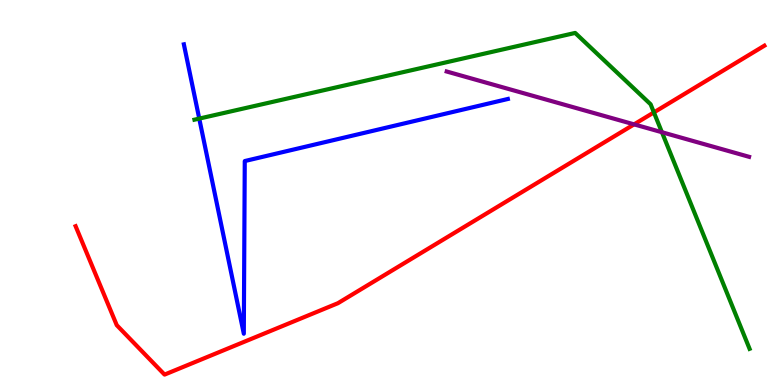[{'lines': ['blue', 'red'], 'intersections': []}, {'lines': ['green', 'red'], 'intersections': [{'x': 8.44, 'y': 7.08}]}, {'lines': ['purple', 'red'], 'intersections': [{'x': 8.18, 'y': 6.77}]}, {'lines': ['blue', 'green'], 'intersections': [{'x': 2.57, 'y': 6.92}]}, {'lines': ['blue', 'purple'], 'intersections': []}, {'lines': ['green', 'purple'], 'intersections': [{'x': 8.54, 'y': 6.57}]}]